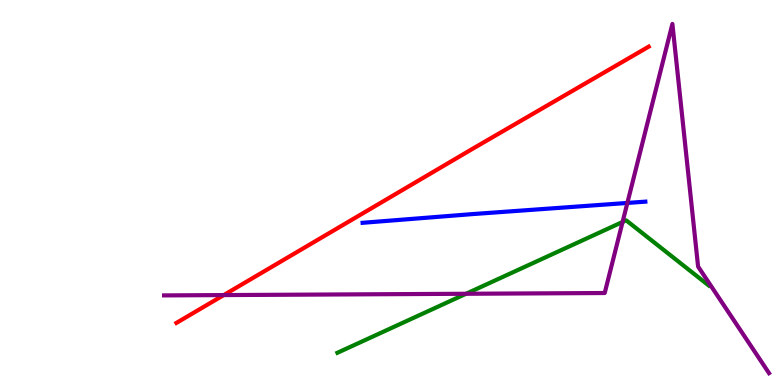[{'lines': ['blue', 'red'], 'intersections': []}, {'lines': ['green', 'red'], 'intersections': []}, {'lines': ['purple', 'red'], 'intersections': [{'x': 2.89, 'y': 2.34}]}, {'lines': ['blue', 'green'], 'intersections': []}, {'lines': ['blue', 'purple'], 'intersections': [{'x': 8.1, 'y': 4.73}]}, {'lines': ['green', 'purple'], 'intersections': [{'x': 6.01, 'y': 2.37}, {'x': 8.03, 'y': 4.23}]}]